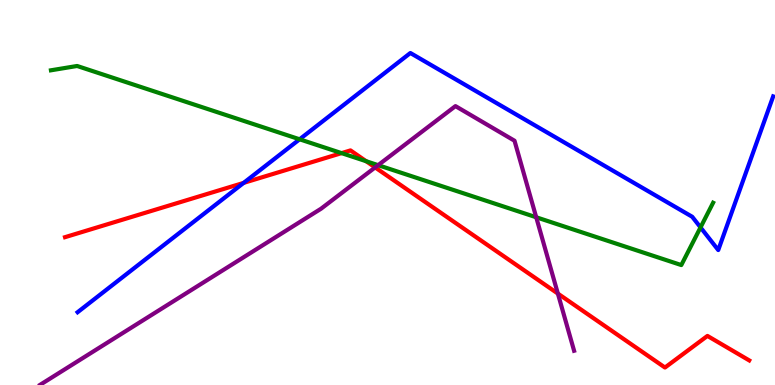[{'lines': ['blue', 'red'], 'intersections': [{'x': 3.14, 'y': 5.25}]}, {'lines': ['green', 'red'], 'intersections': [{'x': 4.41, 'y': 6.02}, {'x': 4.72, 'y': 5.81}]}, {'lines': ['purple', 'red'], 'intersections': [{'x': 4.84, 'y': 5.65}, {'x': 7.2, 'y': 2.37}]}, {'lines': ['blue', 'green'], 'intersections': [{'x': 3.87, 'y': 6.38}, {'x': 9.04, 'y': 4.09}]}, {'lines': ['blue', 'purple'], 'intersections': []}, {'lines': ['green', 'purple'], 'intersections': [{'x': 4.88, 'y': 5.71}, {'x': 6.92, 'y': 4.36}]}]